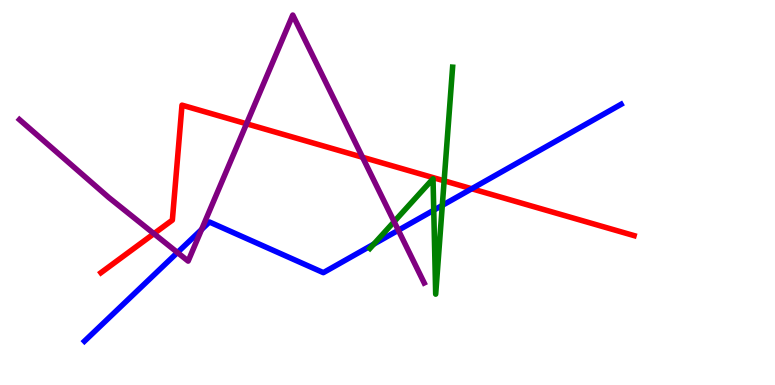[{'lines': ['blue', 'red'], 'intersections': [{'x': 6.09, 'y': 5.1}]}, {'lines': ['green', 'red'], 'intersections': [{'x': 5.73, 'y': 5.3}]}, {'lines': ['purple', 'red'], 'intersections': [{'x': 1.99, 'y': 3.93}, {'x': 3.18, 'y': 6.78}, {'x': 4.68, 'y': 5.92}]}, {'lines': ['blue', 'green'], 'intersections': [{'x': 4.82, 'y': 3.66}, {'x': 5.6, 'y': 4.54}, {'x': 5.71, 'y': 4.67}]}, {'lines': ['blue', 'purple'], 'intersections': [{'x': 2.29, 'y': 3.44}, {'x': 2.6, 'y': 4.04}, {'x': 5.14, 'y': 4.02}]}, {'lines': ['green', 'purple'], 'intersections': [{'x': 5.09, 'y': 4.24}]}]